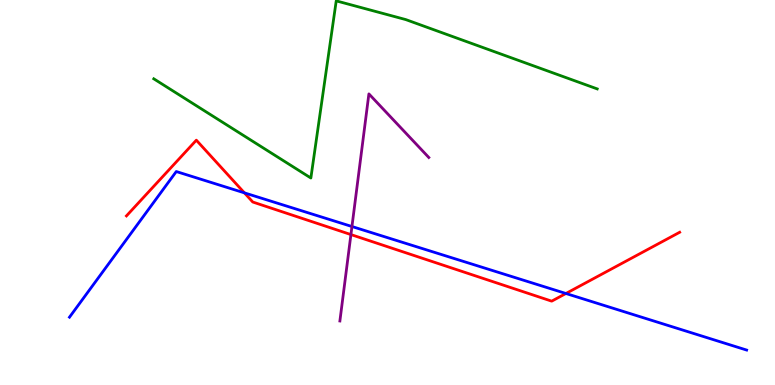[{'lines': ['blue', 'red'], 'intersections': [{'x': 3.15, 'y': 4.99}, {'x': 7.3, 'y': 2.38}]}, {'lines': ['green', 'red'], 'intersections': []}, {'lines': ['purple', 'red'], 'intersections': [{'x': 4.53, 'y': 3.91}]}, {'lines': ['blue', 'green'], 'intersections': []}, {'lines': ['blue', 'purple'], 'intersections': [{'x': 4.54, 'y': 4.12}]}, {'lines': ['green', 'purple'], 'intersections': []}]